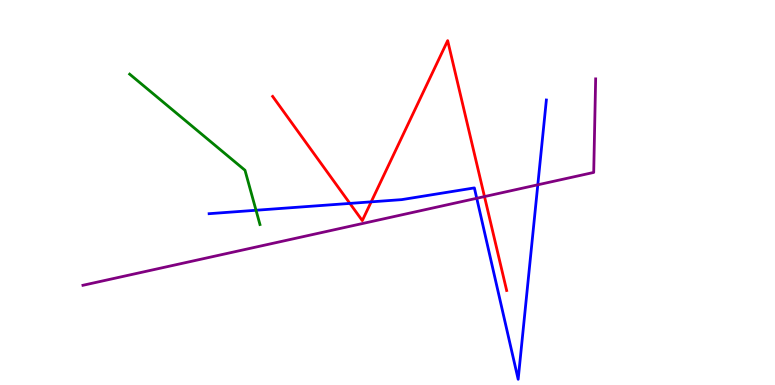[{'lines': ['blue', 'red'], 'intersections': [{'x': 4.51, 'y': 4.72}, {'x': 4.79, 'y': 4.76}]}, {'lines': ['green', 'red'], 'intersections': []}, {'lines': ['purple', 'red'], 'intersections': [{'x': 6.25, 'y': 4.89}]}, {'lines': ['blue', 'green'], 'intersections': [{'x': 3.3, 'y': 4.54}]}, {'lines': ['blue', 'purple'], 'intersections': [{'x': 6.15, 'y': 4.85}, {'x': 6.94, 'y': 5.2}]}, {'lines': ['green', 'purple'], 'intersections': []}]